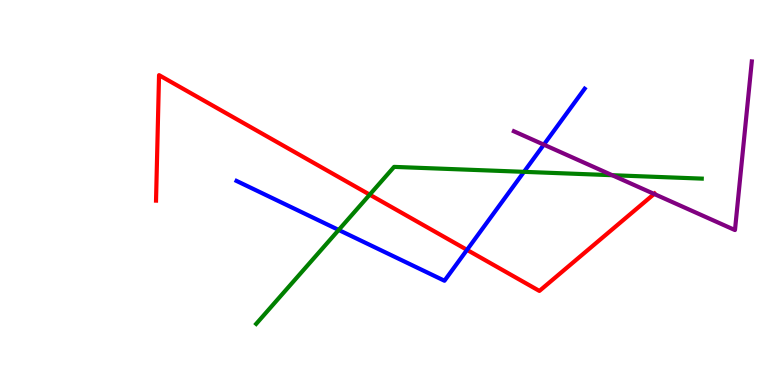[{'lines': ['blue', 'red'], 'intersections': [{'x': 6.03, 'y': 3.51}]}, {'lines': ['green', 'red'], 'intersections': [{'x': 4.77, 'y': 4.94}]}, {'lines': ['purple', 'red'], 'intersections': [{'x': 8.44, 'y': 4.96}]}, {'lines': ['blue', 'green'], 'intersections': [{'x': 4.37, 'y': 4.03}, {'x': 6.76, 'y': 5.54}]}, {'lines': ['blue', 'purple'], 'intersections': [{'x': 7.02, 'y': 6.24}]}, {'lines': ['green', 'purple'], 'intersections': [{'x': 7.9, 'y': 5.45}]}]